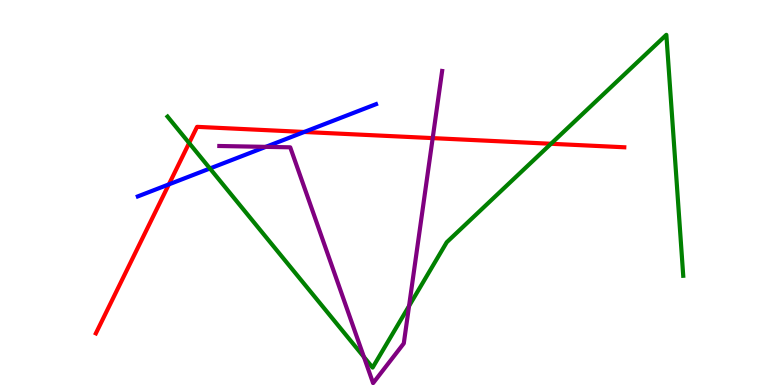[{'lines': ['blue', 'red'], 'intersections': [{'x': 2.18, 'y': 5.21}, {'x': 3.93, 'y': 6.57}]}, {'lines': ['green', 'red'], 'intersections': [{'x': 2.44, 'y': 6.29}, {'x': 7.11, 'y': 6.27}]}, {'lines': ['purple', 'red'], 'intersections': [{'x': 5.58, 'y': 6.41}]}, {'lines': ['blue', 'green'], 'intersections': [{'x': 2.71, 'y': 5.62}]}, {'lines': ['blue', 'purple'], 'intersections': [{'x': 3.43, 'y': 6.19}]}, {'lines': ['green', 'purple'], 'intersections': [{'x': 4.7, 'y': 0.728}, {'x': 5.28, 'y': 2.05}]}]